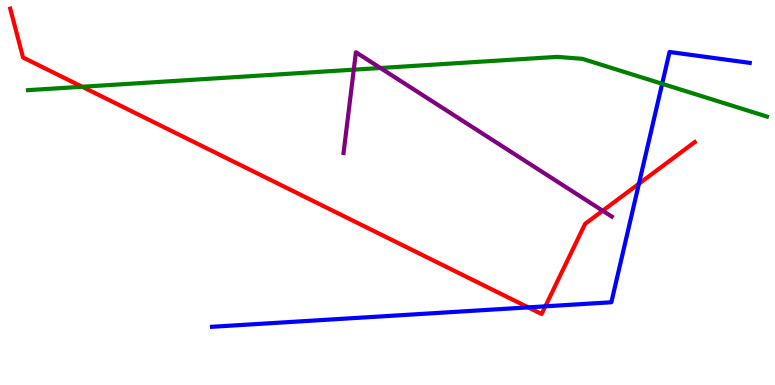[{'lines': ['blue', 'red'], 'intersections': [{'x': 6.82, 'y': 2.02}, {'x': 7.04, 'y': 2.04}, {'x': 8.24, 'y': 5.23}]}, {'lines': ['green', 'red'], 'intersections': [{'x': 1.06, 'y': 7.75}]}, {'lines': ['purple', 'red'], 'intersections': [{'x': 7.78, 'y': 4.53}]}, {'lines': ['blue', 'green'], 'intersections': [{'x': 8.54, 'y': 7.82}]}, {'lines': ['blue', 'purple'], 'intersections': []}, {'lines': ['green', 'purple'], 'intersections': [{'x': 4.56, 'y': 8.19}, {'x': 4.91, 'y': 8.23}]}]